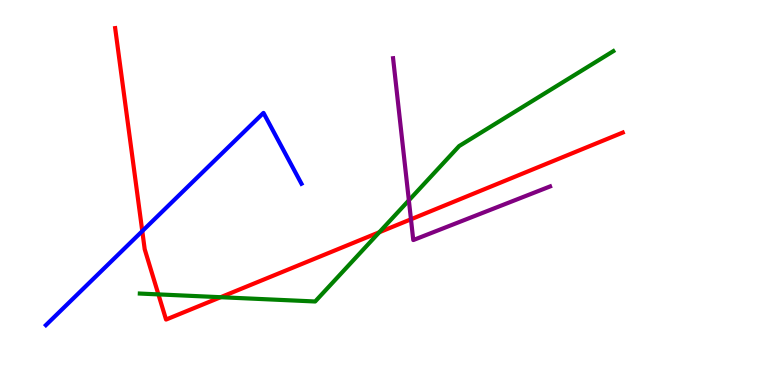[{'lines': ['blue', 'red'], 'intersections': [{'x': 1.84, 'y': 4.0}]}, {'lines': ['green', 'red'], 'intersections': [{'x': 2.04, 'y': 2.35}, {'x': 2.85, 'y': 2.28}, {'x': 4.89, 'y': 3.97}]}, {'lines': ['purple', 'red'], 'intersections': [{'x': 5.3, 'y': 4.3}]}, {'lines': ['blue', 'green'], 'intersections': []}, {'lines': ['blue', 'purple'], 'intersections': []}, {'lines': ['green', 'purple'], 'intersections': [{'x': 5.28, 'y': 4.8}]}]